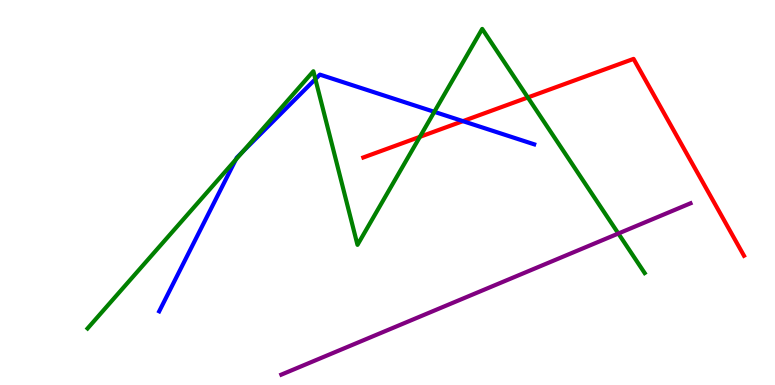[{'lines': ['blue', 'red'], 'intersections': [{'x': 5.97, 'y': 6.85}]}, {'lines': ['green', 'red'], 'intersections': [{'x': 5.42, 'y': 6.45}, {'x': 6.81, 'y': 7.47}]}, {'lines': ['purple', 'red'], 'intersections': []}, {'lines': ['blue', 'green'], 'intersections': [{'x': 3.04, 'y': 5.85}, {'x': 3.13, 'y': 6.06}, {'x': 4.07, 'y': 7.94}, {'x': 5.6, 'y': 7.1}]}, {'lines': ['blue', 'purple'], 'intersections': []}, {'lines': ['green', 'purple'], 'intersections': [{'x': 7.98, 'y': 3.93}]}]